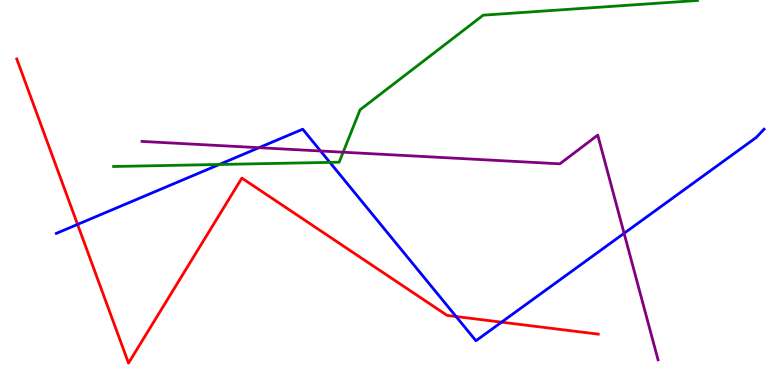[{'lines': ['blue', 'red'], 'intersections': [{'x': 1.0, 'y': 4.17}, {'x': 5.88, 'y': 1.78}, {'x': 6.47, 'y': 1.63}]}, {'lines': ['green', 'red'], 'intersections': []}, {'lines': ['purple', 'red'], 'intersections': []}, {'lines': ['blue', 'green'], 'intersections': [{'x': 2.83, 'y': 5.73}, {'x': 4.26, 'y': 5.78}]}, {'lines': ['blue', 'purple'], 'intersections': [{'x': 3.34, 'y': 6.16}, {'x': 4.14, 'y': 6.08}, {'x': 8.05, 'y': 3.94}]}, {'lines': ['green', 'purple'], 'intersections': [{'x': 4.43, 'y': 6.05}]}]